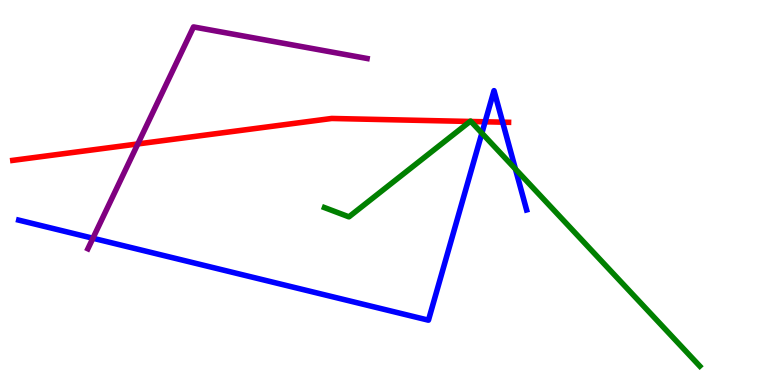[{'lines': ['blue', 'red'], 'intersections': [{'x': 6.26, 'y': 6.84}, {'x': 6.49, 'y': 6.83}]}, {'lines': ['green', 'red'], 'intersections': [{'x': 6.06, 'y': 6.85}, {'x': 6.08, 'y': 6.84}]}, {'lines': ['purple', 'red'], 'intersections': [{'x': 1.78, 'y': 6.26}]}, {'lines': ['blue', 'green'], 'intersections': [{'x': 6.22, 'y': 6.54}, {'x': 6.65, 'y': 5.61}]}, {'lines': ['blue', 'purple'], 'intersections': [{'x': 1.2, 'y': 3.81}]}, {'lines': ['green', 'purple'], 'intersections': []}]